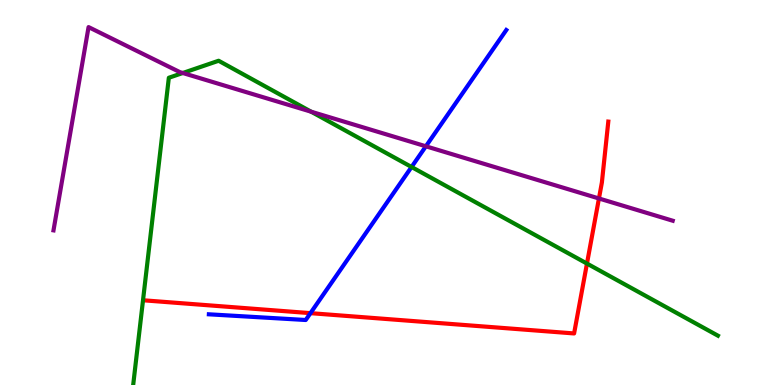[{'lines': ['blue', 'red'], 'intersections': [{'x': 4.01, 'y': 1.87}]}, {'lines': ['green', 'red'], 'intersections': [{'x': 7.57, 'y': 3.15}]}, {'lines': ['purple', 'red'], 'intersections': [{'x': 7.73, 'y': 4.84}]}, {'lines': ['blue', 'green'], 'intersections': [{'x': 5.31, 'y': 5.66}]}, {'lines': ['blue', 'purple'], 'intersections': [{'x': 5.5, 'y': 6.2}]}, {'lines': ['green', 'purple'], 'intersections': [{'x': 2.36, 'y': 8.1}, {'x': 4.01, 'y': 7.1}]}]